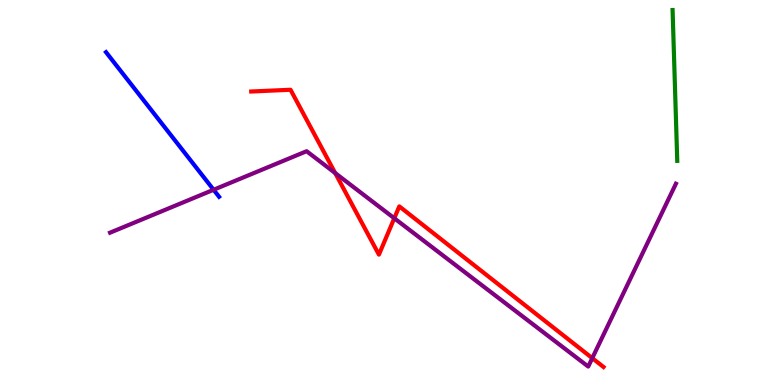[{'lines': ['blue', 'red'], 'intersections': []}, {'lines': ['green', 'red'], 'intersections': []}, {'lines': ['purple', 'red'], 'intersections': [{'x': 4.32, 'y': 5.51}, {'x': 5.09, 'y': 4.33}, {'x': 7.64, 'y': 0.698}]}, {'lines': ['blue', 'green'], 'intersections': []}, {'lines': ['blue', 'purple'], 'intersections': [{'x': 2.76, 'y': 5.07}]}, {'lines': ['green', 'purple'], 'intersections': []}]